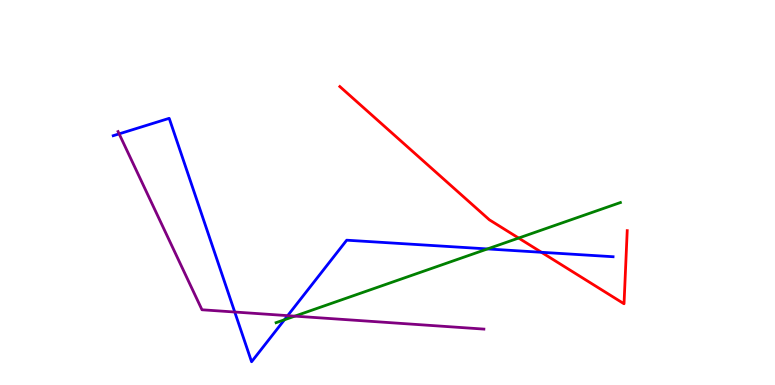[{'lines': ['blue', 'red'], 'intersections': [{'x': 6.99, 'y': 3.45}]}, {'lines': ['green', 'red'], 'intersections': [{'x': 6.69, 'y': 3.82}]}, {'lines': ['purple', 'red'], 'intersections': []}, {'lines': ['blue', 'green'], 'intersections': [{'x': 3.67, 'y': 1.69}, {'x': 6.29, 'y': 3.53}]}, {'lines': ['blue', 'purple'], 'intersections': [{'x': 1.54, 'y': 6.52}, {'x': 3.03, 'y': 1.9}, {'x': 3.71, 'y': 1.8}]}, {'lines': ['green', 'purple'], 'intersections': [{'x': 3.8, 'y': 1.79}]}]